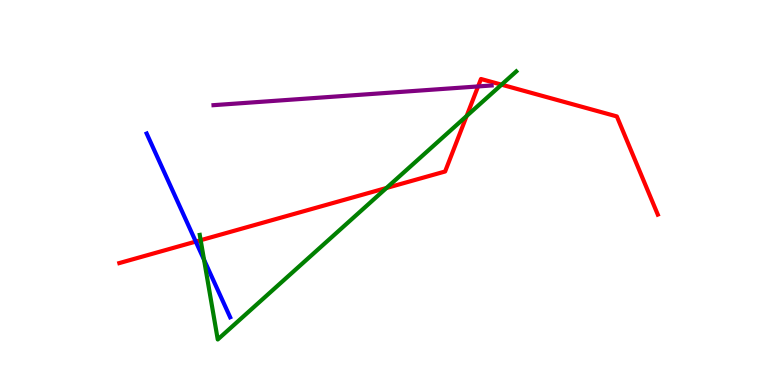[{'lines': ['blue', 'red'], 'intersections': [{'x': 2.53, 'y': 3.73}]}, {'lines': ['green', 'red'], 'intersections': [{'x': 2.59, 'y': 3.76}, {'x': 4.99, 'y': 5.12}, {'x': 6.02, 'y': 6.99}, {'x': 6.47, 'y': 7.8}]}, {'lines': ['purple', 'red'], 'intersections': [{'x': 6.17, 'y': 7.76}]}, {'lines': ['blue', 'green'], 'intersections': [{'x': 2.63, 'y': 3.25}]}, {'lines': ['blue', 'purple'], 'intersections': []}, {'lines': ['green', 'purple'], 'intersections': []}]